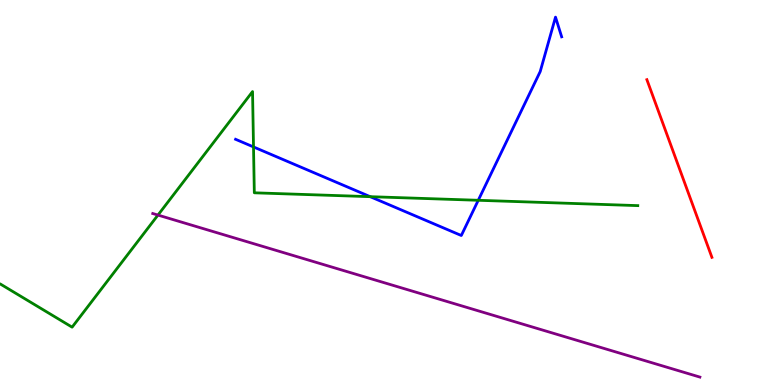[{'lines': ['blue', 'red'], 'intersections': []}, {'lines': ['green', 'red'], 'intersections': []}, {'lines': ['purple', 'red'], 'intersections': []}, {'lines': ['blue', 'green'], 'intersections': [{'x': 3.27, 'y': 6.18}, {'x': 4.78, 'y': 4.89}, {'x': 6.17, 'y': 4.8}]}, {'lines': ['blue', 'purple'], 'intersections': []}, {'lines': ['green', 'purple'], 'intersections': [{'x': 2.04, 'y': 4.41}]}]